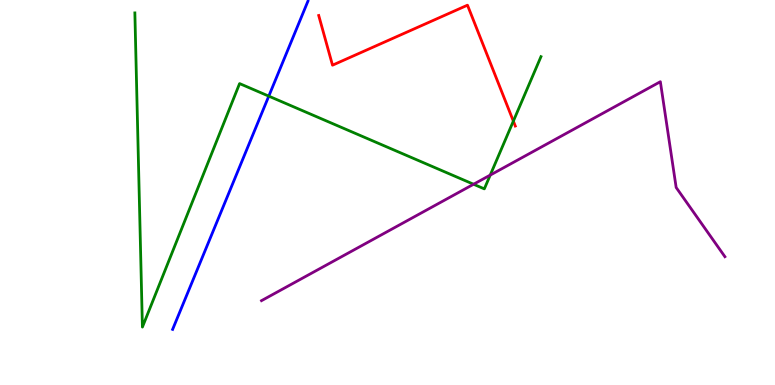[{'lines': ['blue', 'red'], 'intersections': []}, {'lines': ['green', 'red'], 'intersections': [{'x': 6.62, 'y': 6.85}]}, {'lines': ['purple', 'red'], 'intersections': []}, {'lines': ['blue', 'green'], 'intersections': [{'x': 3.47, 'y': 7.5}]}, {'lines': ['blue', 'purple'], 'intersections': []}, {'lines': ['green', 'purple'], 'intersections': [{'x': 6.11, 'y': 5.21}, {'x': 6.33, 'y': 5.45}]}]